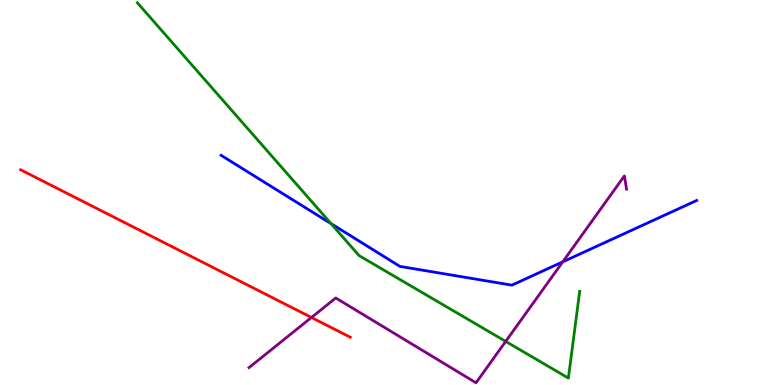[{'lines': ['blue', 'red'], 'intersections': []}, {'lines': ['green', 'red'], 'intersections': []}, {'lines': ['purple', 'red'], 'intersections': [{'x': 4.02, 'y': 1.75}]}, {'lines': ['blue', 'green'], 'intersections': [{'x': 4.27, 'y': 4.19}]}, {'lines': ['blue', 'purple'], 'intersections': [{'x': 7.26, 'y': 3.2}]}, {'lines': ['green', 'purple'], 'intersections': [{'x': 6.53, 'y': 1.13}]}]